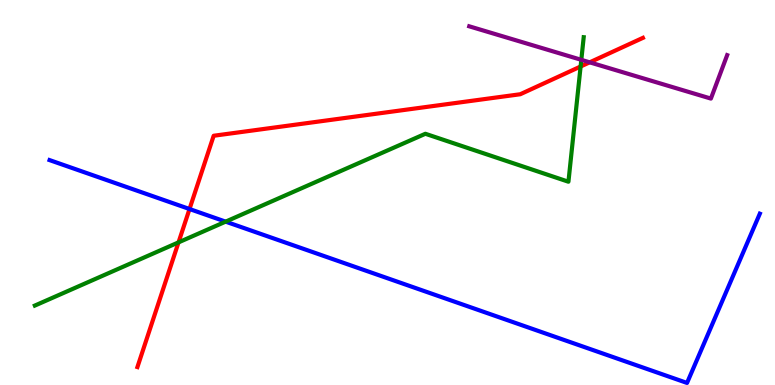[{'lines': ['blue', 'red'], 'intersections': [{'x': 2.45, 'y': 4.57}]}, {'lines': ['green', 'red'], 'intersections': [{'x': 2.3, 'y': 3.7}, {'x': 7.49, 'y': 8.27}]}, {'lines': ['purple', 'red'], 'intersections': [{'x': 7.61, 'y': 8.38}]}, {'lines': ['blue', 'green'], 'intersections': [{'x': 2.91, 'y': 4.24}]}, {'lines': ['blue', 'purple'], 'intersections': []}, {'lines': ['green', 'purple'], 'intersections': [{'x': 7.5, 'y': 8.45}]}]